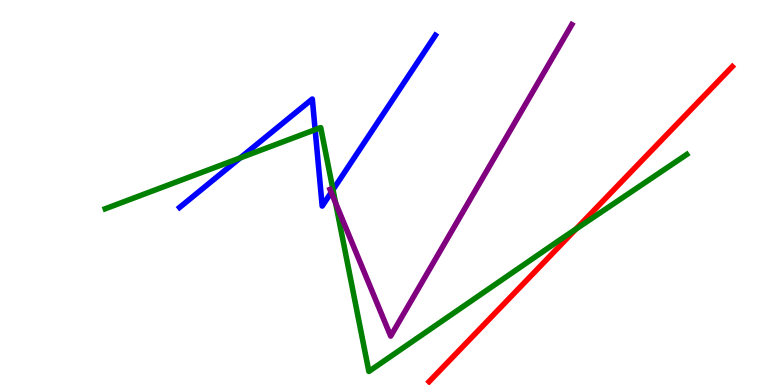[{'lines': ['blue', 'red'], 'intersections': []}, {'lines': ['green', 'red'], 'intersections': [{'x': 7.43, 'y': 4.05}]}, {'lines': ['purple', 'red'], 'intersections': []}, {'lines': ['blue', 'green'], 'intersections': [{'x': 3.1, 'y': 5.9}, {'x': 4.07, 'y': 6.63}, {'x': 4.3, 'y': 5.07}]}, {'lines': ['blue', 'purple'], 'intersections': [{'x': 4.27, 'y': 5.0}]}, {'lines': ['green', 'purple'], 'intersections': [{'x': 4.33, 'y': 4.73}]}]